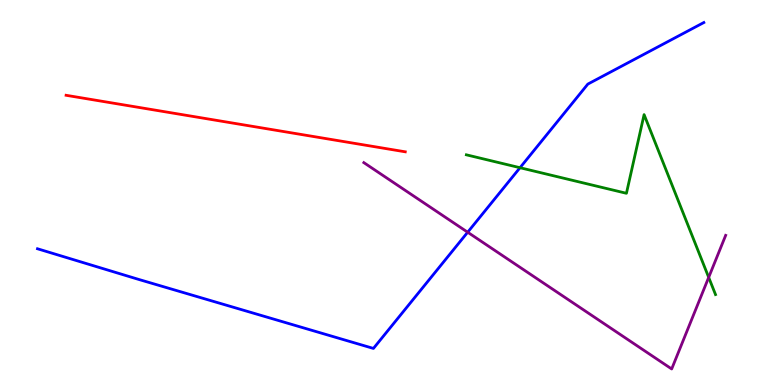[{'lines': ['blue', 'red'], 'intersections': []}, {'lines': ['green', 'red'], 'intersections': []}, {'lines': ['purple', 'red'], 'intersections': []}, {'lines': ['blue', 'green'], 'intersections': [{'x': 6.71, 'y': 5.64}]}, {'lines': ['blue', 'purple'], 'intersections': [{'x': 6.03, 'y': 3.97}]}, {'lines': ['green', 'purple'], 'intersections': [{'x': 9.14, 'y': 2.8}]}]